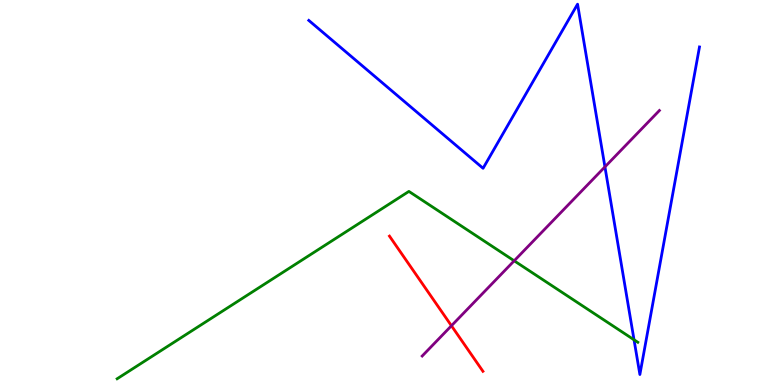[{'lines': ['blue', 'red'], 'intersections': []}, {'lines': ['green', 'red'], 'intersections': []}, {'lines': ['purple', 'red'], 'intersections': [{'x': 5.83, 'y': 1.54}]}, {'lines': ['blue', 'green'], 'intersections': [{'x': 8.18, 'y': 1.17}]}, {'lines': ['blue', 'purple'], 'intersections': [{'x': 7.81, 'y': 5.67}]}, {'lines': ['green', 'purple'], 'intersections': [{'x': 6.63, 'y': 3.23}]}]